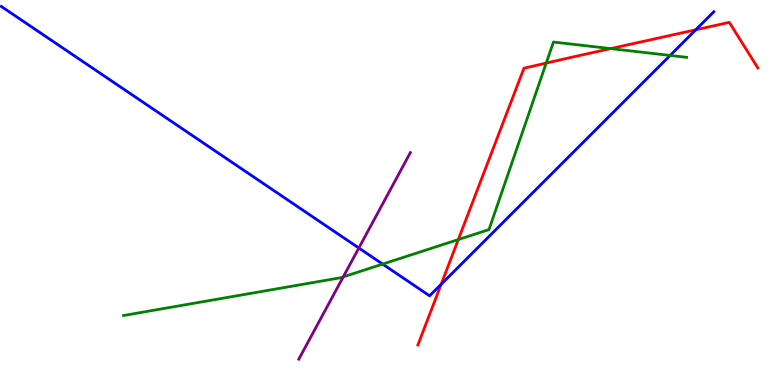[{'lines': ['blue', 'red'], 'intersections': [{'x': 5.69, 'y': 2.62}, {'x': 8.98, 'y': 9.23}]}, {'lines': ['green', 'red'], 'intersections': [{'x': 5.91, 'y': 3.78}, {'x': 7.05, 'y': 8.36}, {'x': 7.88, 'y': 8.74}]}, {'lines': ['purple', 'red'], 'intersections': []}, {'lines': ['blue', 'green'], 'intersections': [{'x': 4.94, 'y': 3.14}, {'x': 8.65, 'y': 8.56}]}, {'lines': ['blue', 'purple'], 'intersections': [{'x': 4.63, 'y': 3.56}]}, {'lines': ['green', 'purple'], 'intersections': [{'x': 4.43, 'y': 2.81}]}]